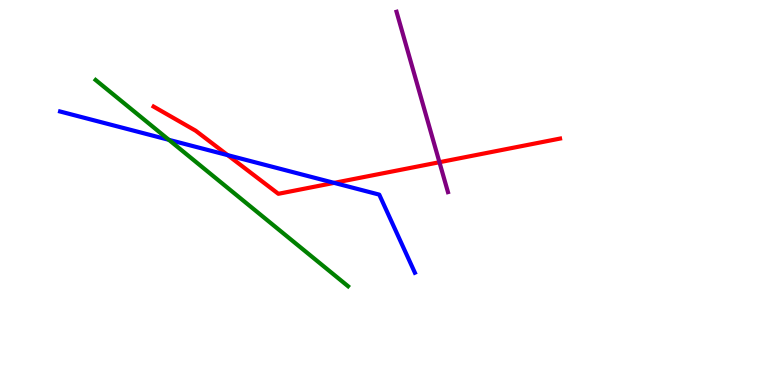[{'lines': ['blue', 'red'], 'intersections': [{'x': 2.94, 'y': 5.97}, {'x': 4.31, 'y': 5.25}]}, {'lines': ['green', 'red'], 'intersections': []}, {'lines': ['purple', 'red'], 'intersections': [{'x': 5.67, 'y': 5.79}]}, {'lines': ['blue', 'green'], 'intersections': [{'x': 2.18, 'y': 6.37}]}, {'lines': ['blue', 'purple'], 'intersections': []}, {'lines': ['green', 'purple'], 'intersections': []}]